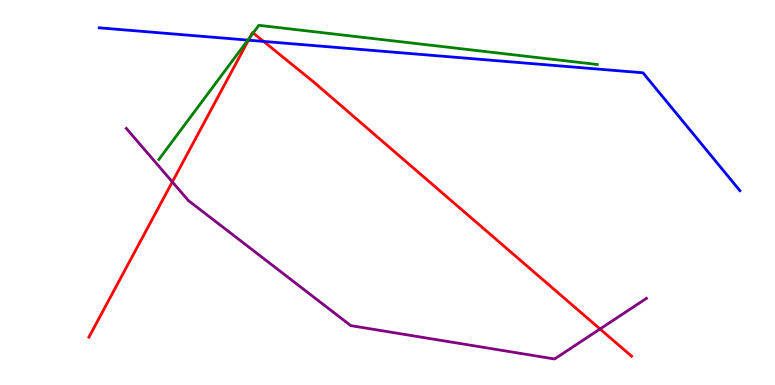[{'lines': ['blue', 'red'], 'intersections': [{'x': 3.21, 'y': 8.96}, {'x': 3.4, 'y': 8.92}]}, {'lines': ['green', 'red'], 'intersections': [{'x': 3.23, 'y': 9.04}, {'x': 3.27, 'y': 9.14}]}, {'lines': ['purple', 'red'], 'intersections': [{'x': 2.22, 'y': 5.28}, {'x': 7.74, 'y': 1.45}]}, {'lines': ['blue', 'green'], 'intersections': [{'x': 3.2, 'y': 8.96}]}, {'lines': ['blue', 'purple'], 'intersections': []}, {'lines': ['green', 'purple'], 'intersections': []}]